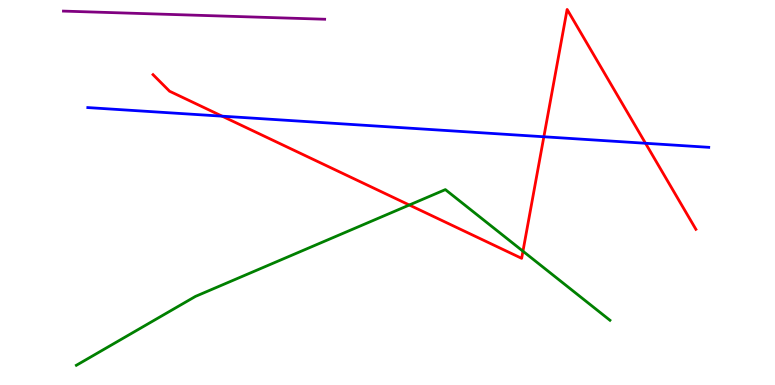[{'lines': ['blue', 'red'], 'intersections': [{'x': 2.87, 'y': 6.98}, {'x': 7.02, 'y': 6.45}, {'x': 8.33, 'y': 6.28}]}, {'lines': ['green', 'red'], 'intersections': [{'x': 5.28, 'y': 4.68}, {'x': 6.75, 'y': 3.48}]}, {'lines': ['purple', 'red'], 'intersections': []}, {'lines': ['blue', 'green'], 'intersections': []}, {'lines': ['blue', 'purple'], 'intersections': []}, {'lines': ['green', 'purple'], 'intersections': []}]